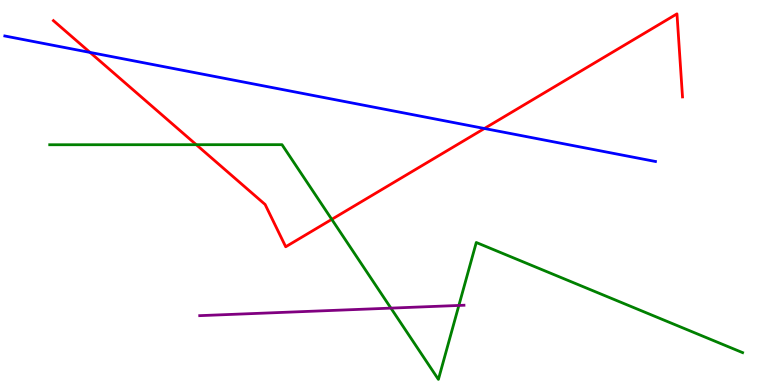[{'lines': ['blue', 'red'], 'intersections': [{'x': 1.16, 'y': 8.64}, {'x': 6.25, 'y': 6.66}]}, {'lines': ['green', 'red'], 'intersections': [{'x': 2.53, 'y': 6.24}, {'x': 4.28, 'y': 4.3}]}, {'lines': ['purple', 'red'], 'intersections': []}, {'lines': ['blue', 'green'], 'intersections': []}, {'lines': ['blue', 'purple'], 'intersections': []}, {'lines': ['green', 'purple'], 'intersections': [{'x': 5.04, 'y': 2.0}, {'x': 5.92, 'y': 2.07}]}]